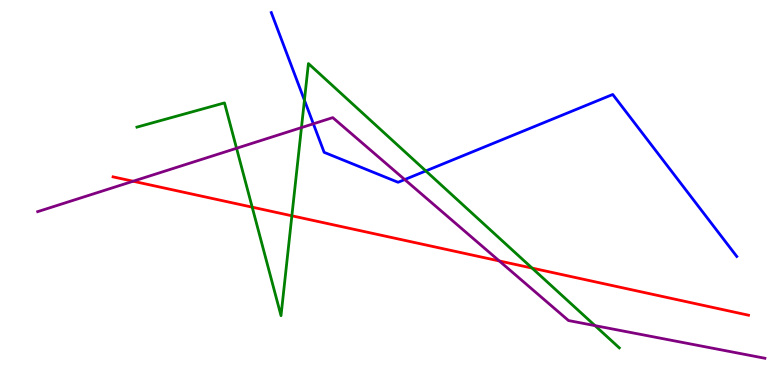[{'lines': ['blue', 'red'], 'intersections': []}, {'lines': ['green', 'red'], 'intersections': [{'x': 3.25, 'y': 4.62}, {'x': 3.77, 'y': 4.39}, {'x': 6.87, 'y': 3.04}]}, {'lines': ['purple', 'red'], 'intersections': [{'x': 1.72, 'y': 5.29}, {'x': 6.44, 'y': 3.22}]}, {'lines': ['blue', 'green'], 'intersections': [{'x': 3.93, 'y': 7.4}, {'x': 5.49, 'y': 5.56}]}, {'lines': ['blue', 'purple'], 'intersections': [{'x': 4.04, 'y': 6.78}, {'x': 5.22, 'y': 5.34}]}, {'lines': ['green', 'purple'], 'intersections': [{'x': 3.05, 'y': 6.15}, {'x': 3.89, 'y': 6.69}, {'x': 7.68, 'y': 1.54}]}]